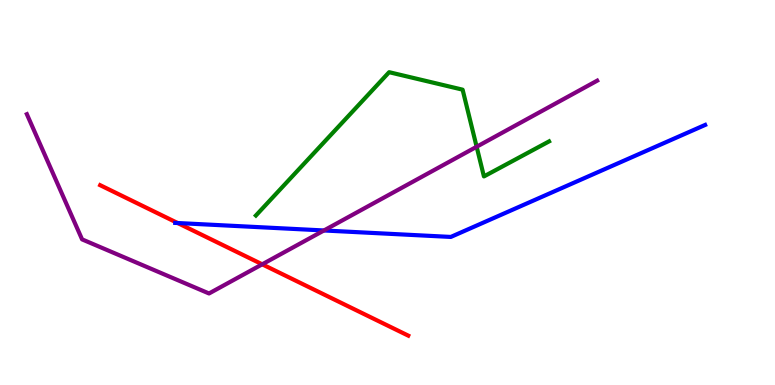[{'lines': ['blue', 'red'], 'intersections': [{'x': 2.29, 'y': 4.21}]}, {'lines': ['green', 'red'], 'intersections': []}, {'lines': ['purple', 'red'], 'intersections': [{'x': 3.38, 'y': 3.13}]}, {'lines': ['blue', 'green'], 'intersections': []}, {'lines': ['blue', 'purple'], 'intersections': [{'x': 4.18, 'y': 4.01}]}, {'lines': ['green', 'purple'], 'intersections': [{'x': 6.15, 'y': 6.19}]}]